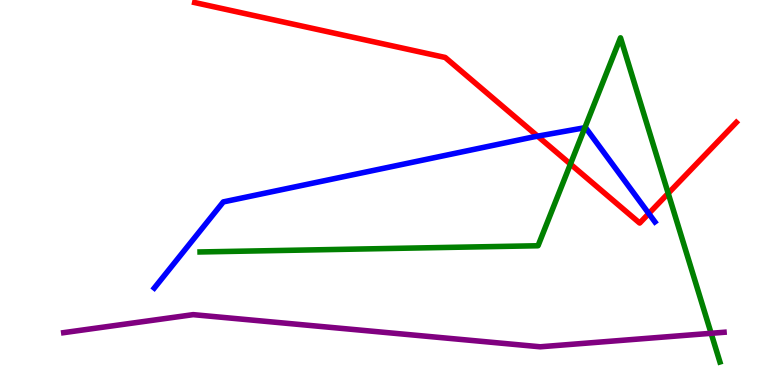[{'lines': ['blue', 'red'], 'intersections': [{'x': 6.94, 'y': 6.46}, {'x': 8.37, 'y': 4.45}]}, {'lines': ['green', 'red'], 'intersections': [{'x': 7.36, 'y': 5.74}, {'x': 8.62, 'y': 4.98}]}, {'lines': ['purple', 'red'], 'intersections': []}, {'lines': ['blue', 'green'], 'intersections': [{'x': 7.55, 'y': 6.68}]}, {'lines': ['blue', 'purple'], 'intersections': []}, {'lines': ['green', 'purple'], 'intersections': [{'x': 9.18, 'y': 1.34}]}]